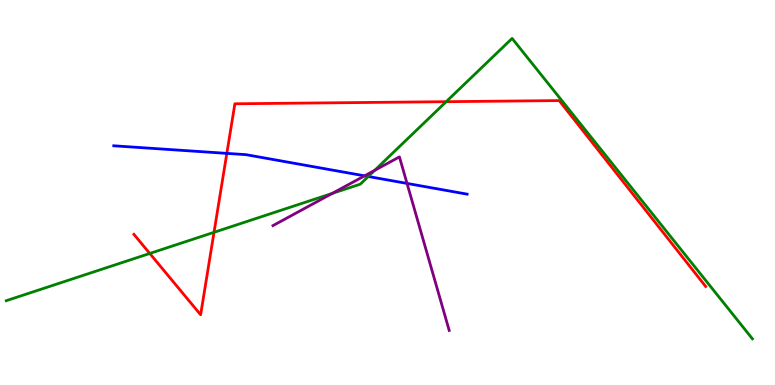[{'lines': ['blue', 'red'], 'intersections': [{'x': 2.93, 'y': 6.02}]}, {'lines': ['green', 'red'], 'intersections': [{'x': 1.93, 'y': 3.42}, {'x': 2.76, 'y': 3.97}, {'x': 5.76, 'y': 7.36}]}, {'lines': ['purple', 'red'], 'intersections': []}, {'lines': ['blue', 'green'], 'intersections': [{'x': 4.75, 'y': 5.42}]}, {'lines': ['blue', 'purple'], 'intersections': [{'x': 4.7, 'y': 5.43}, {'x': 5.25, 'y': 5.24}]}, {'lines': ['green', 'purple'], 'intersections': [{'x': 4.29, 'y': 4.98}, {'x': 4.83, 'y': 5.58}]}]